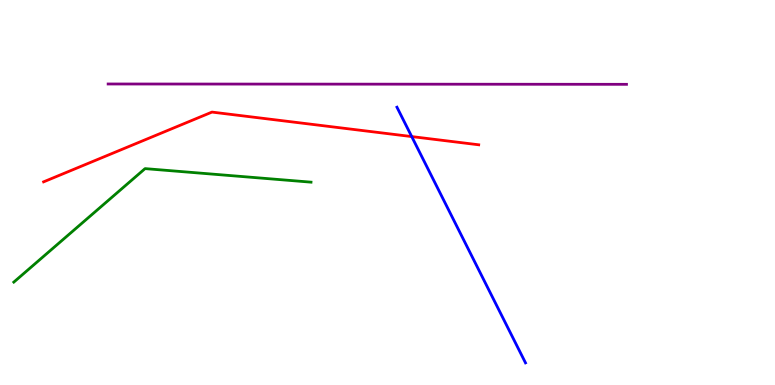[{'lines': ['blue', 'red'], 'intersections': [{'x': 5.31, 'y': 6.45}]}, {'lines': ['green', 'red'], 'intersections': []}, {'lines': ['purple', 'red'], 'intersections': []}, {'lines': ['blue', 'green'], 'intersections': []}, {'lines': ['blue', 'purple'], 'intersections': []}, {'lines': ['green', 'purple'], 'intersections': []}]